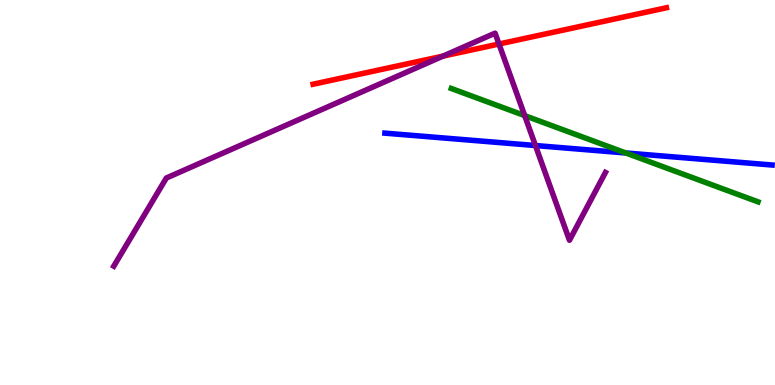[{'lines': ['blue', 'red'], 'intersections': []}, {'lines': ['green', 'red'], 'intersections': []}, {'lines': ['purple', 'red'], 'intersections': [{'x': 5.72, 'y': 8.54}, {'x': 6.44, 'y': 8.86}]}, {'lines': ['blue', 'green'], 'intersections': [{'x': 8.07, 'y': 6.03}]}, {'lines': ['blue', 'purple'], 'intersections': [{'x': 6.91, 'y': 6.22}]}, {'lines': ['green', 'purple'], 'intersections': [{'x': 6.77, 'y': 7.0}]}]